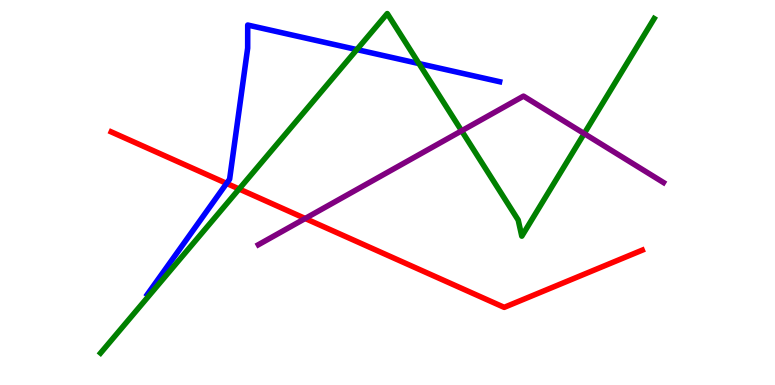[{'lines': ['blue', 'red'], 'intersections': [{'x': 2.92, 'y': 5.24}]}, {'lines': ['green', 'red'], 'intersections': [{'x': 3.09, 'y': 5.09}]}, {'lines': ['purple', 'red'], 'intersections': [{'x': 3.94, 'y': 4.32}]}, {'lines': ['blue', 'green'], 'intersections': [{'x': 4.6, 'y': 8.71}, {'x': 5.41, 'y': 8.35}]}, {'lines': ['blue', 'purple'], 'intersections': []}, {'lines': ['green', 'purple'], 'intersections': [{'x': 5.96, 'y': 6.6}, {'x': 7.54, 'y': 6.53}]}]